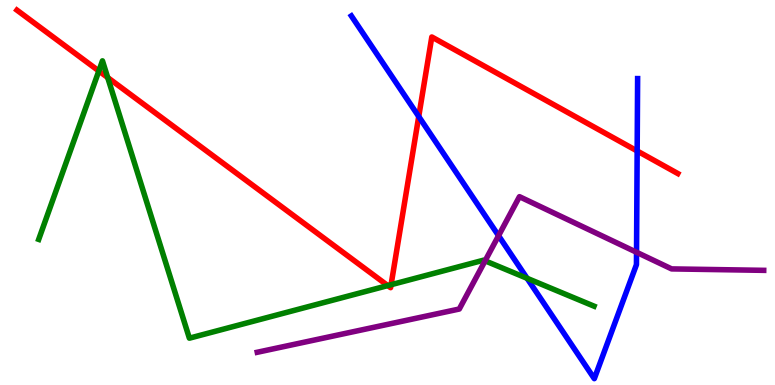[{'lines': ['blue', 'red'], 'intersections': [{'x': 5.4, 'y': 6.97}, {'x': 8.22, 'y': 6.08}]}, {'lines': ['green', 'red'], 'intersections': [{'x': 1.28, 'y': 8.16}, {'x': 1.39, 'y': 7.99}, {'x': 5.0, 'y': 2.58}, {'x': 5.05, 'y': 2.61}]}, {'lines': ['purple', 'red'], 'intersections': []}, {'lines': ['blue', 'green'], 'intersections': [{'x': 6.8, 'y': 2.77}]}, {'lines': ['blue', 'purple'], 'intersections': [{'x': 6.43, 'y': 3.88}, {'x': 8.21, 'y': 3.45}]}, {'lines': ['green', 'purple'], 'intersections': [{'x': 6.26, 'y': 3.23}]}]